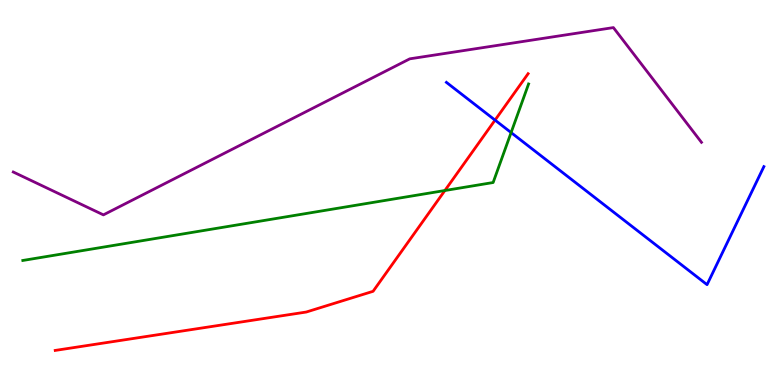[{'lines': ['blue', 'red'], 'intersections': [{'x': 6.39, 'y': 6.88}]}, {'lines': ['green', 'red'], 'intersections': [{'x': 5.74, 'y': 5.05}]}, {'lines': ['purple', 'red'], 'intersections': []}, {'lines': ['blue', 'green'], 'intersections': [{'x': 6.59, 'y': 6.56}]}, {'lines': ['blue', 'purple'], 'intersections': []}, {'lines': ['green', 'purple'], 'intersections': []}]